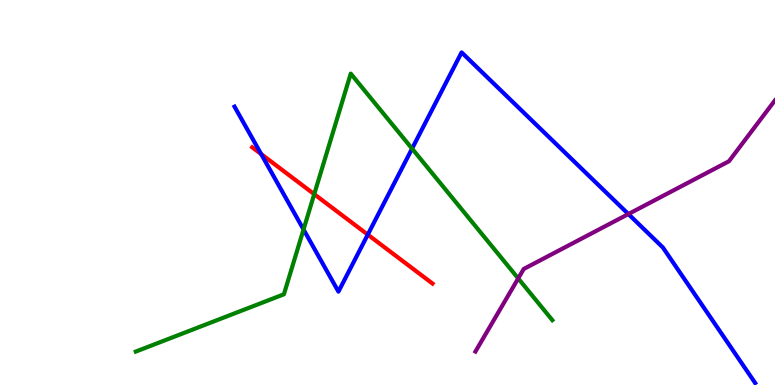[{'lines': ['blue', 'red'], 'intersections': [{'x': 3.37, 'y': 6.0}, {'x': 4.75, 'y': 3.91}]}, {'lines': ['green', 'red'], 'intersections': [{'x': 4.05, 'y': 4.96}]}, {'lines': ['purple', 'red'], 'intersections': []}, {'lines': ['blue', 'green'], 'intersections': [{'x': 3.92, 'y': 4.04}, {'x': 5.32, 'y': 6.14}]}, {'lines': ['blue', 'purple'], 'intersections': [{'x': 8.11, 'y': 4.44}]}, {'lines': ['green', 'purple'], 'intersections': [{'x': 6.69, 'y': 2.77}]}]